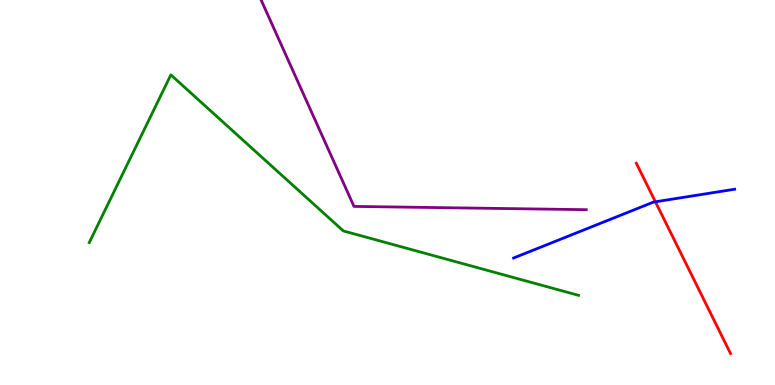[{'lines': ['blue', 'red'], 'intersections': [{'x': 8.46, 'y': 4.76}]}, {'lines': ['green', 'red'], 'intersections': []}, {'lines': ['purple', 'red'], 'intersections': []}, {'lines': ['blue', 'green'], 'intersections': []}, {'lines': ['blue', 'purple'], 'intersections': []}, {'lines': ['green', 'purple'], 'intersections': []}]